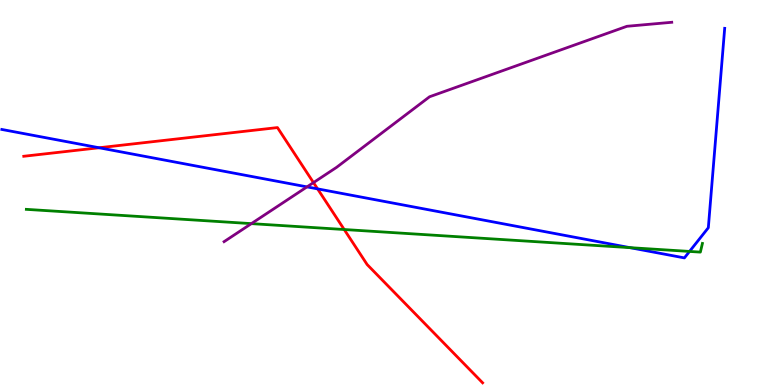[{'lines': ['blue', 'red'], 'intersections': [{'x': 1.28, 'y': 6.16}, {'x': 4.1, 'y': 5.09}]}, {'lines': ['green', 'red'], 'intersections': [{'x': 4.44, 'y': 4.04}]}, {'lines': ['purple', 'red'], 'intersections': [{'x': 4.04, 'y': 5.26}]}, {'lines': ['blue', 'green'], 'intersections': [{'x': 8.13, 'y': 3.57}, {'x': 8.9, 'y': 3.47}]}, {'lines': ['blue', 'purple'], 'intersections': [{'x': 3.96, 'y': 5.15}]}, {'lines': ['green', 'purple'], 'intersections': [{'x': 3.24, 'y': 4.19}]}]